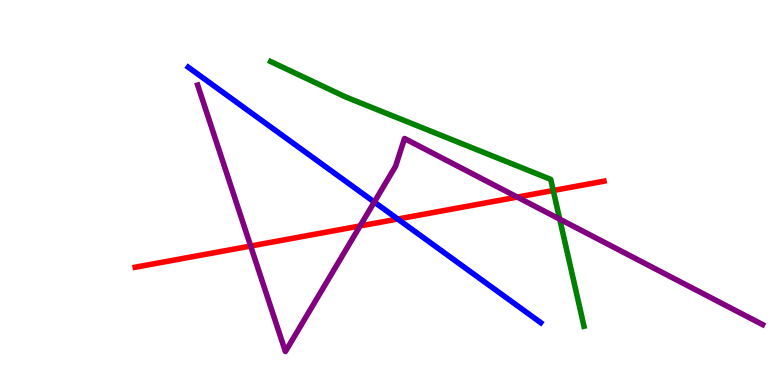[{'lines': ['blue', 'red'], 'intersections': [{'x': 5.13, 'y': 4.31}]}, {'lines': ['green', 'red'], 'intersections': [{'x': 7.14, 'y': 5.05}]}, {'lines': ['purple', 'red'], 'intersections': [{'x': 3.23, 'y': 3.61}, {'x': 4.65, 'y': 4.13}, {'x': 6.67, 'y': 4.88}]}, {'lines': ['blue', 'green'], 'intersections': []}, {'lines': ['blue', 'purple'], 'intersections': [{'x': 4.83, 'y': 4.75}]}, {'lines': ['green', 'purple'], 'intersections': [{'x': 7.22, 'y': 4.31}]}]